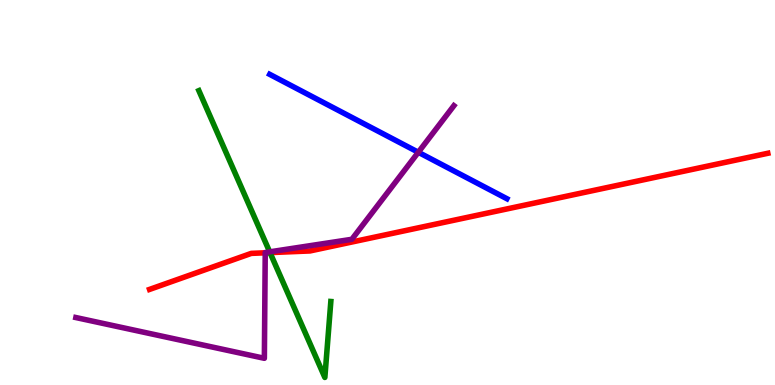[{'lines': ['blue', 'red'], 'intersections': []}, {'lines': ['green', 'red'], 'intersections': [{'x': 3.48, 'y': 3.44}]}, {'lines': ['purple', 'red'], 'intersections': [{'x': 3.42, 'y': 3.43}]}, {'lines': ['blue', 'green'], 'intersections': []}, {'lines': ['blue', 'purple'], 'intersections': [{'x': 5.4, 'y': 6.05}]}, {'lines': ['green', 'purple'], 'intersections': [{'x': 3.48, 'y': 3.46}]}]